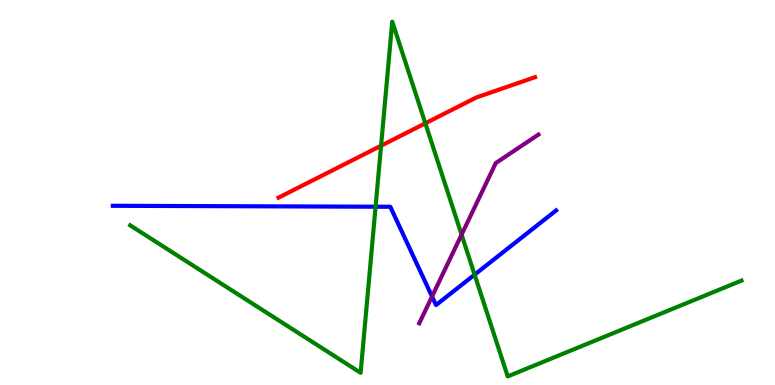[{'lines': ['blue', 'red'], 'intersections': []}, {'lines': ['green', 'red'], 'intersections': [{'x': 4.92, 'y': 6.22}, {'x': 5.49, 'y': 6.8}]}, {'lines': ['purple', 'red'], 'intersections': []}, {'lines': ['blue', 'green'], 'intersections': [{'x': 4.85, 'y': 4.63}, {'x': 6.12, 'y': 2.87}]}, {'lines': ['blue', 'purple'], 'intersections': [{'x': 5.57, 'y': 2.3}]}, {'lines': ['green', 'purple'], 'intersections': [{'x': 5.96, 'y': 3.91}]}]